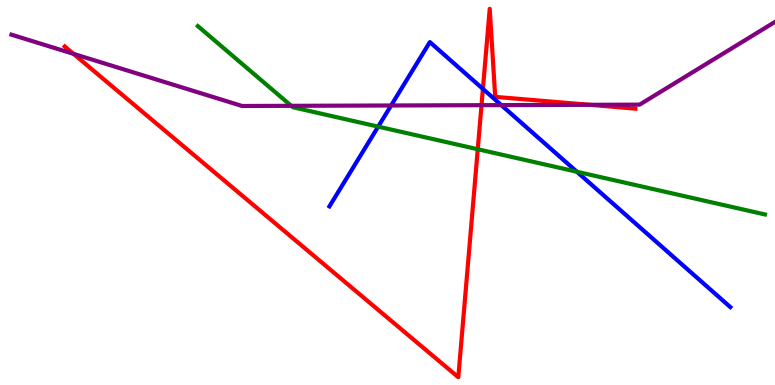[{'lines': ['blue', 'red'], 'intersections': [{'x': 6.23, 'y': 7.69}]}, {'lines': ['green', 'red'], 'intersections': [{'x': 6.16, 'y': 6.12}]}, {'lines': ['purple', 'red'], 'intersections': [{'x': 0.948, 'y': 8.6}, {'x': 6.21, 'y': 7.27}, {'x': 7.61, 'y': 7.28}]}, {'lines': ['blue', 'green'], 'intersections': [{'x': 4.88, 'y': 6.71}, {'x': 7.44, 'y': 5.54}]}, {'lines': ['blue', 'purple'], 'intersections': [{'x': 5.05, 'y': 7.26}, {'x': 6.47, 'y': 7.27}]}, {'lines': ['green', 'purple'], 'intersections': [{'x': 3.76, 'y': 7.25}]}]